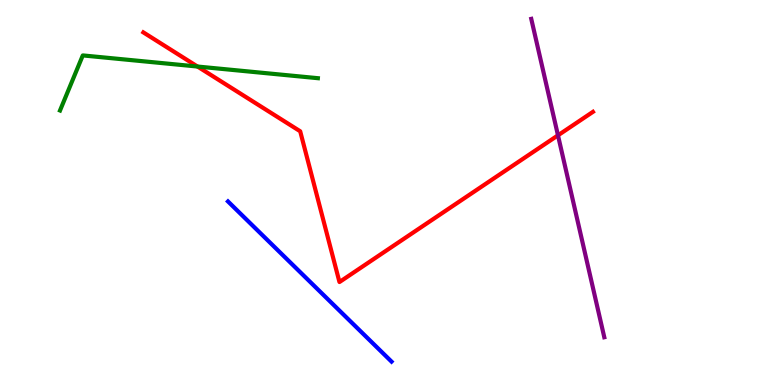[{'lines': ['blue', 'red'], 'intersections': []}, {'lines': ['green', 'red'], 'intersections': [{'x': 2.55, 'y': 8.27}]}, {'lines': ['purple', 'red'], 'intersections': [{'x': 7.2, 'y': 6.48}]}, {'lines': ['blue', 'green'], 'intersections': []}, {'lines': ['blue', 'purple'], 'intersections': []}, {'lines': ['green', 'purple'], 'intersections': []}]